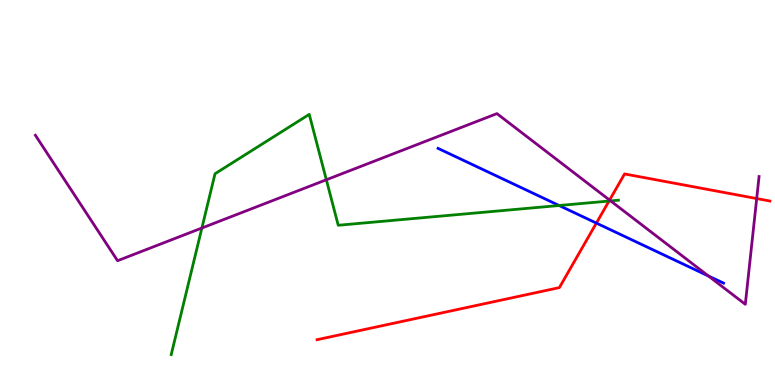[{'lines': ['blue', 'red'], 'intersections': [{'x': 7.7, 'y': 4.21}]}, {'lines': ['green', 'red'], 'intersections': [{'x': 7.86, 'y': 4.78}]}, {'lines': ['purple', 'red'], 'intersections': [{'x': 7.87, 'y': 4.8}, {'x': 9.76, 'y': 4.84}]}, {'lines': ['blue', 'green'], 'intersections': [{'x': 7.21, 'y': 4.66}]}, {'lines': ['blue', 'purple'], 'intersections': [{'x': 9.14, 'y': 2.83}]}, {'lines': ['green', 'purple'], 'intersections': [{'x': 2.6, 'y': 4.08}, {'x': 4.21, 'y': 5.33}, {'x': 7.88, 'y': 4.78}]}]